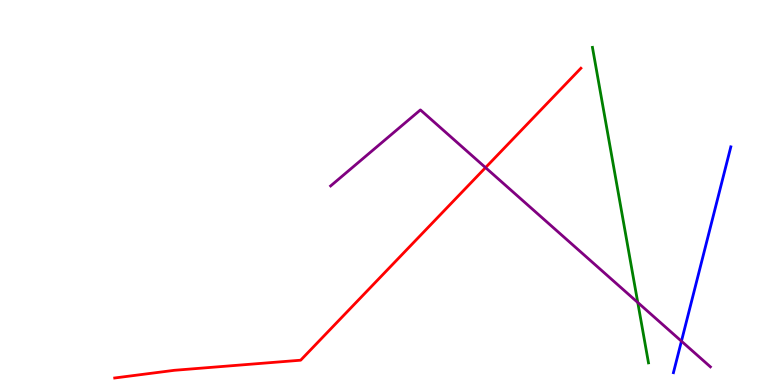[{'lines': ['blue', 'red'], 'intersections': []}, {'lines': ['green', 'red'], 'intersections': []}, {'lines': ['purple', 'red'], 'intersections': [{'x': 6.26, 'y': 5.65}]}, {'lines': ['blue', 'green'], 'intersections': []}, {'lines': ['blue', 'purple'], 'intersections': [{'x': 8.79, 'y': 1.14}]}, {'lines': ['green', 'purple'], 'intersections': [{'x': 8.23, 'y': 2.14}]}]